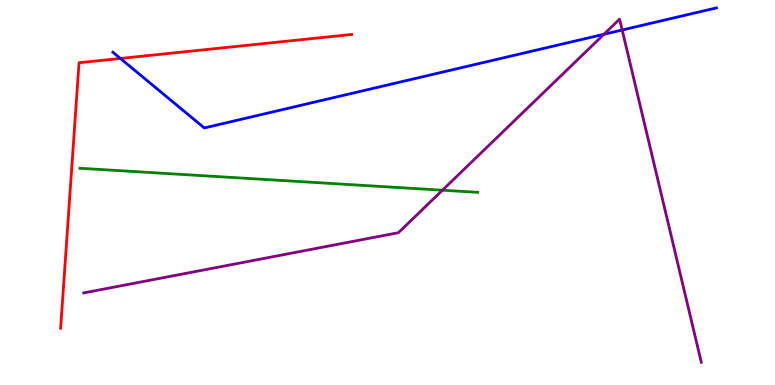[{'lines': ['blue', 'red'], 'intersections': [{'x': 1.55, 'y': 8.48}]}, {'lines': ['green', 'red'], 'intersections': []}, {'lines': ['purple', 'red'], 'intersections': []}, {'lines': ['blue', 'green'], 'intersections': []}, {'lines': ['blue', 'purple'], 'intersections': [{'x': 7.79, 'y': 9.11}, {'x': 8.03, 'y': 9.22}]}, {'lines': ['green', 'purple'], 'intersections': [{'x': 5.71, 'y': 5.06}]}]